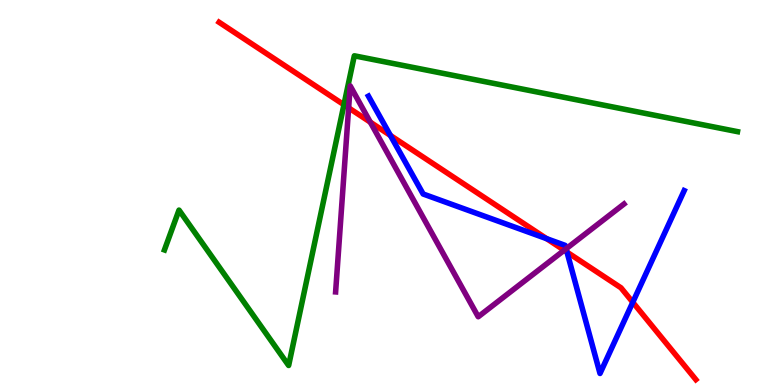[{'lines': ['blue', 'red'], 'intersections': [{'x': 5.04, 'y': 6.48}, {'x': 7.05, 'y': 3.8}, {'x': 7.32, 'y': 3.45}, {'x': 8.16, 'y': 2.15}]}, {'lines': ['green', 'red'], 'intersections': [{'x': 4.44, 'y': 7.28}]}, {'lines': ['purple', 'red'], 'intersections': [{'x': 4.5, 'y': 7.2}, {'x': 4.78, 'y': 6.83}, {'x': 7.28, 'y': 3.5}]}, {'lines': ['blue', 'green'], 'intersections': []}, {'lines': ['blue', 'purple'], 'intersections': [{'x': 7.3, 'y': 3.54}]}, {'lines': ['green', 'purple'], 'intersections': []}]